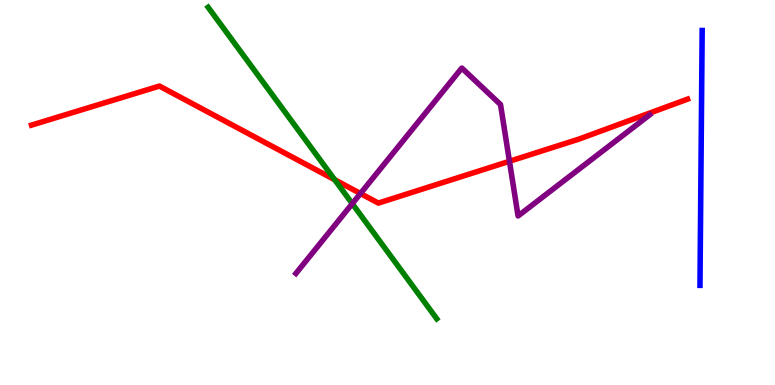[{'lines': ['blue', 'red'], 'intersections': []}, {'lines': ['green', 'red'], 'intersections': [{'x': 4.32, 'y': 5.33}]}, {'lines': ['purple', 'red'], 'intersections': [{'x': 4.65, 'y': 4.97}, {'x': 6.57, 'y': 5.81}]}, {'lines': ['blue', 'green'], 'intersections': []}, {'lines': ['blue', 'purple'], 'intersections': []}, {'lines': ['green', 'purple'], 'intersections': [{'x': 4.55, 'y': 4.71}]}]